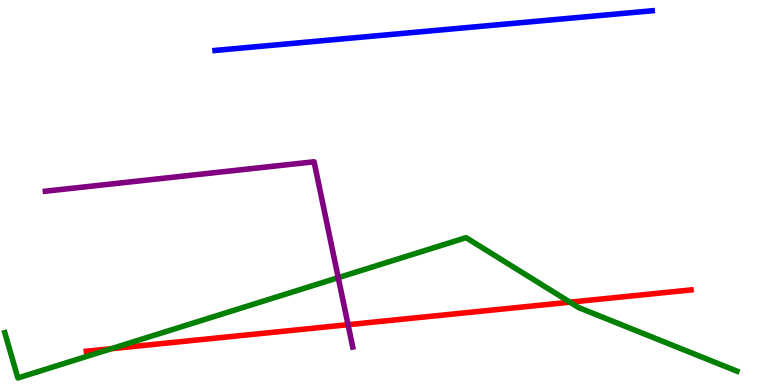[{'lines': ['blue', 'red'], 'intersections': []}, {'lines': ['green', 'red'], 'intersections': [{'x': 1.44, 'y': 0.943}, {'x': 7.35, 'y': 2.15}]}, {'lines': ['purple', 'red'], 'intersections': [{'x': 4.49, 'y': 1.57}]}, {'lines': ['blue', 'green'], 'intersections': []}, {'lines': ['blue', 'purple'], 'intersections': []}, {'lines': ['green', 'purple'], 'intersections': [{'x': 4.36, 'y': 2.79}]}]